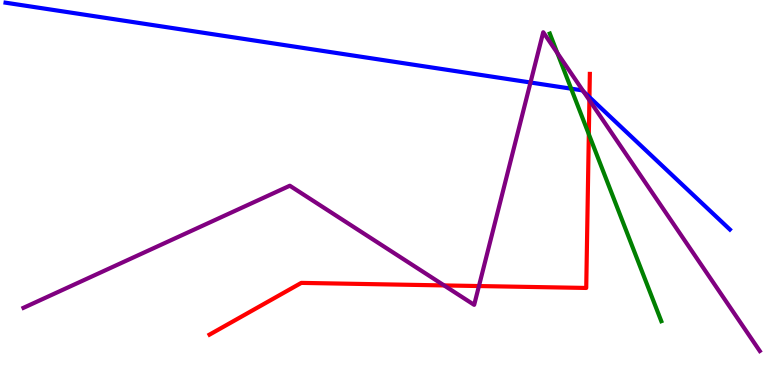[{'lines': ['blue', 'red'], 'intersections': [{'x': 7.61, 'y': 7.48}]}, {'lines': ['green', 'red'], 'intersections': [{'x': 7.6, 'y': 6.51}]}, {'lines': ['purple', 'red'], 'intersections': [{'x': 5.73, 'y': 2.59}, {'x': 6.18, 'y': 2.57}, {'x': 7.61, 'y': 7.4}]}, {'lines': ['blue', 'green'], 'intersections': [{'x': 7.37, 'y': 7.7}]}, {'lines': ['blue', 'purple'], 'intersections': [{'x': 6.85, 'y': 7.86}, {'x': 7.53, 'y': 7.62}]}, {'lines': ['green', 'purple'], 'intersections': [{'x': 7.19, 'y': 8.62}]}]